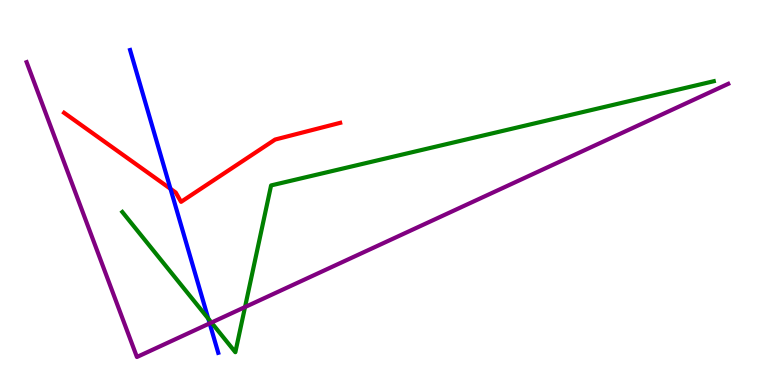[{'lines': ['blue', 'red'], 'intersections': [{'x': 2.2, 'y': 5.1}]}, {'lines': ['green', 'red'], 'intersections': []}, {'lines': ['purple', 'red'], 'intersections': []}, {'lines': ['blue', 'green'], 'intersections': [{'x': 2.69, 'y': 1.72}]}, {'lines': ['blue', 'purple'], 'intersections': [{'x': 2.71, 'y': 1.6}]}, {'lines': ['green', 'purple'], 'intersections': [{'x': 2.73, 'y': 1.62}, {'x': 3.16, 'y': 2.02}]}]